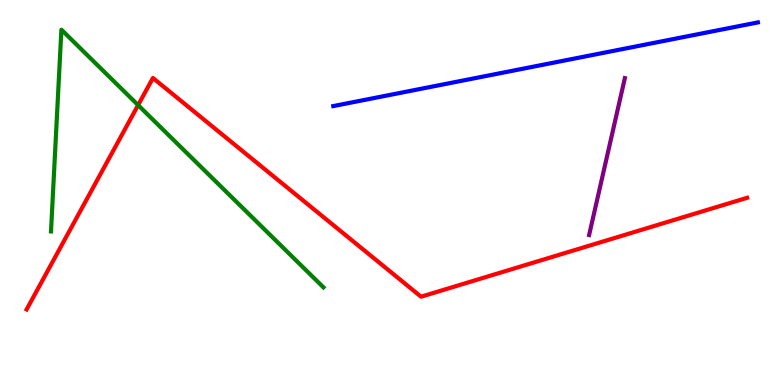[{'lines': ['blue', 'red'], 'intersections': []}, {'lines': ['green', 'red'], 'intersections': [{'x': 1.78, 'y': 7.27}]}, {'lines': ['purple', 'red'], 'intersections': []}, {'lines': ['blue', 'green'], 'intersections': []}, {'lines': ['blue', 'purple'], 'intersections': []}, {'lines': ['green', 'purple'], 'intersections': []}]